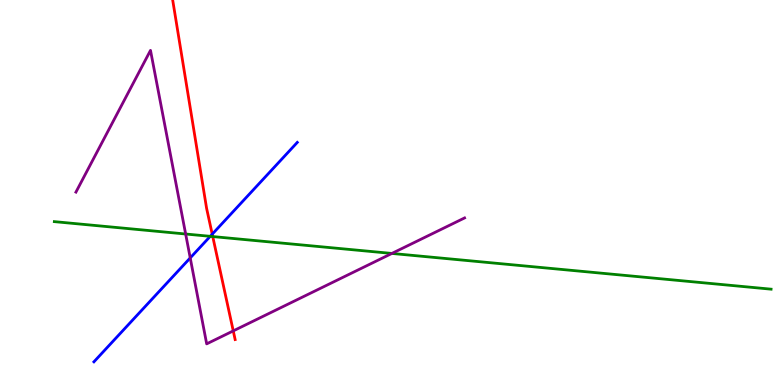[{'lines': ['blue', 'red'], 'intersections': [{'x': 2.74, 'y': 3.92}]}, {'lines': ['green', 'red'], 'intersections': [{'x': 2.75, 'y': 3.86}]}, {'lines': ['purple', 'red'], 'intersections': [{'x': 3.01, 'y': 1.41}]}, {'lines': ['blue', 'green'], 'intersections': [{'x': 2.71, 'y': 3.86}]}, {'lines': ['blue', 'purple'], 'intersections': [{'x': 2.45, 'y': 3.3}]}, {'lines': ['green', 'purple'], 'intersections': [{'x': 2.4, 'y': 3.92}, {'x': 5.06, 'y': 3.42}]}]